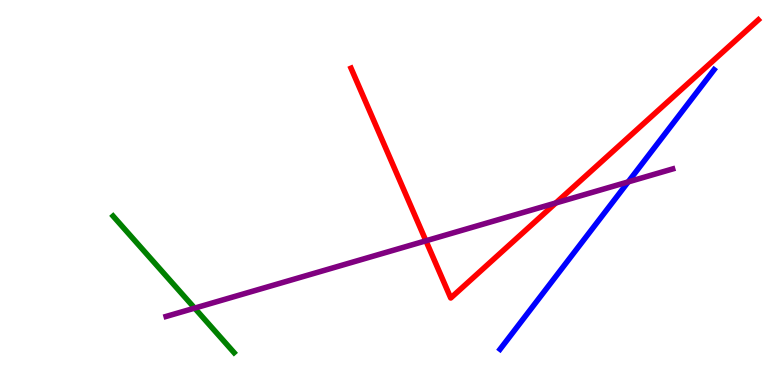[{'lines': ['blue', 'red'], 'intersections': []}, {'lines': ['green', 'red'], 'intersections': []}, {'lines': ['purple', 'red'], 'intersections': [{'x': 5.5, 'y': 3.75}, {'x': 7.17, 'y': 4.73}]}, {'lines': ['blue', 'green'], 'intersections': []}, {'lines': ['blue', 'purple'], 'intersections': [{'x': 8.11, 'y': 5.28}]}, {'lines': ['green', 'purple'], 'intersections': [{'x': 2.51, 'y': 2.0}]}]